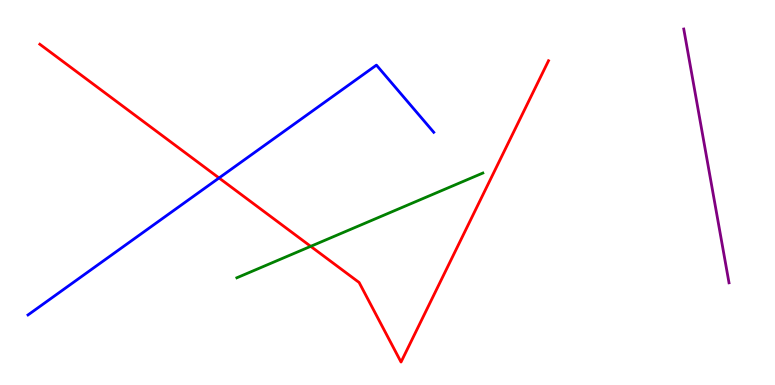[{'lines': ['blue', 'red'], 'intersections': [{'x': 2.83, 'y': 5.38}]}, {'lines': ['green', 'red'], 'intersections': [{'x': 4.01, 'y': 3.6}]}, {'lines': ['purple', 'red'], 'intersections': []}, {'lines': ['blue', 'green'], 'intersections': []}, {'lines': ['blue', 'purple'], 'intersections': []}, {'lines': ['green', 'purple'], 'intersections': []}]